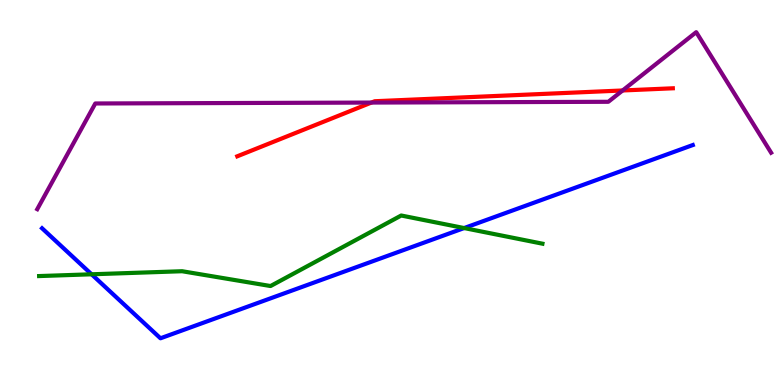[{'lines': ['blue', 'red'], 'intersections': []}, {'lines': ['green', 'red'], 'intersections': []}, {'lines': ['purple', 'red'], 'intersections': [{'x': 4.79, 'y': 7.34}, {'x': 8.03, 'y': 7.65}]}, {'lines': ['blue', 'green'], 'intersections': [{'x': 1.18, 'y': 2.88}, {'x': 5.99, 'y': 4.08}]}, {'lines': ['blue', 'purple'], 'intersections': []}, {'lines': ['green', 'purple'], 'intersections': []}]